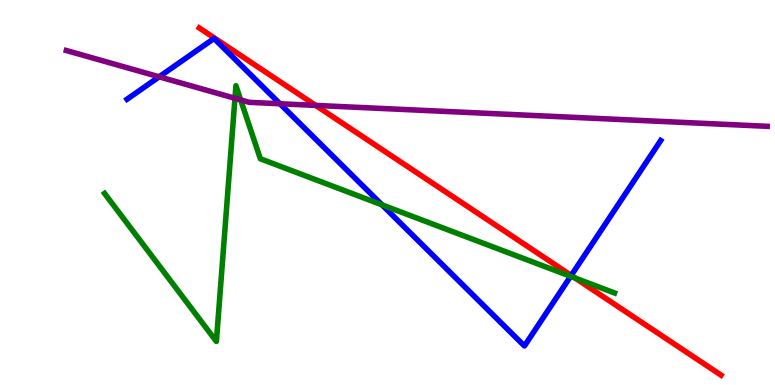[{'lines': ['blue', 'red'], 'intersections': [{'x': 7.37, 'y': 2.85}]}, {'lines': ['green', 'red'], 'intersections': [{'x': 7.42, 'y': 2.78}]}, {'lines': ['purple', 'red'], 'intersections': [{'x': 4.07, 'y': 7.26}]}, {'lines': ['blue', 'green'], 'intersections': [{'x': 4.93, 'y': 4.68}, {'x': 7.36, 'y': 2.82}]}, {'lines': ['blue', 'purple'], 'intersections': [{'x': 2.05, 'y': 8.01}, {'x': 3.61, 'y': 7.31}]}, {'lines': ['green', 'purple'], 'intersections': [{'x': 3.03, 'y': 7.45}, {'x': 3.11, 'y': 7.41}]}]